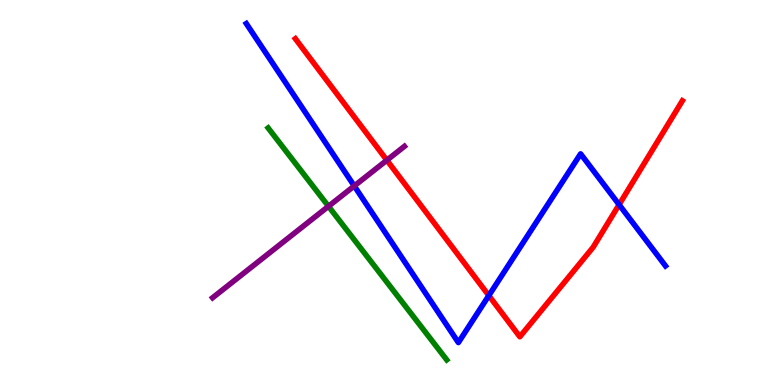[{'lines': ['blue', 'red'], 'intersections': [{'x': 6.31, 'y': 2.32}, {'x': 7.99, 'y': 4.68}]}, {'lines': ['green', 'red'], 'intersections': []}, {'lines': ['purple', 'red'], 'intersections': [{'x': 4.99, 'y': 5.84}]}, {'lines': ['blue', 'green'], 'intersections': []}, {'lines': ['blue', 'purple'], 'intersections': [{'x': 4.57, 'y': 5.17}]}, {'lines': ['green', 'purple'], 'intersections': [{'x': 4.24, 'y': 4.64}]}]